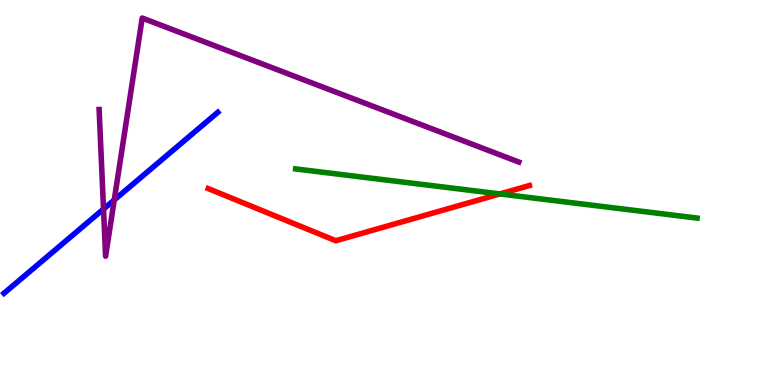[{'lines': ['blue', 'red'], 'intersections': []}, {'lines': ['green', 'red'], 'intersections': [{'x': 6.45, 'y': 4.96}]}, {'lines': ['purple', 'red'], 'intersections': []}, {'lines': ['blue', 'green'], 'intersections': []}, {'lines': ['blue', 'purple'], 'intersections': [{'x': 1.34, 'y': 4.57}, {'x': 1.47, 'y': 4.81}]}, {'lines': ['green', 'purple'], 'intersections': []}]